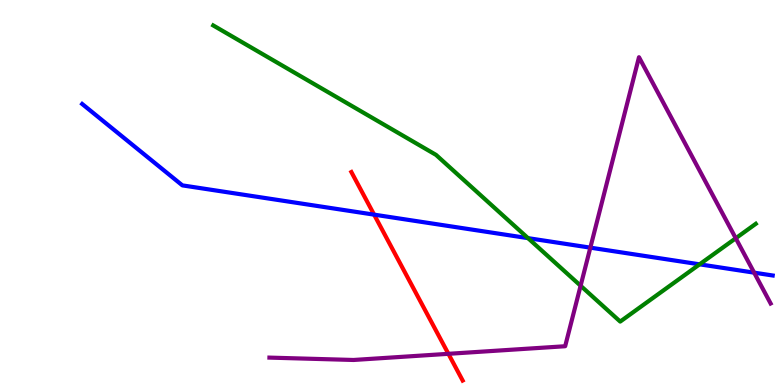[{'lines': ['blue', 'red'], 'intersections': [{'x': 4.83, 'y': 4.42}]}, {'lines': ['green', 'red'], 'intersections': []}, {'lines': ['purple', 'red'], 'intersections': [{'x': 5.79, 'y': 0.81}]}, {'lines': ['blue', 'green'], 'intersections': [{'x': 6.81, 'y': 3.81}, {'x': 9.03, 'y': 3.13}]}, {'lines': ['blue', 'purple'], 'intersections': [{'x': 7.62, 'y': 3.57}, {'x': 9.73, 'y': 2.92}]}, {'lines': ['green', 'purple'], 'intersections': [{'x': 7.49, 'y': 2.58}, {'x': 9.49, 'y': 3.81}]}]